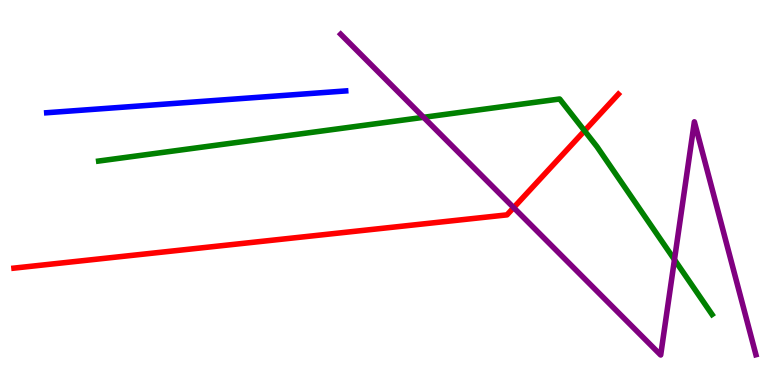[{'lines': ['blue', 'red'], 'intersections': []}, {'lines': ['green', 'red'], 'intersections': [{'x': 7.54, 'y': 6.6}]}, {'lines': ['purple', 'red'], 'intersections': [{'x': 6.63, 'y': 4.61}]}, {'lines': ['blue', 'green'], 'intersections': []}, {'lines': ['blue', 'purple'], 'intersections': []}, {'lines': ['green', 'purple'], 'intersections': [{'x': 5.47, 'y': 6.95}, {'x': 8.7, 'y': 3.26}]}]